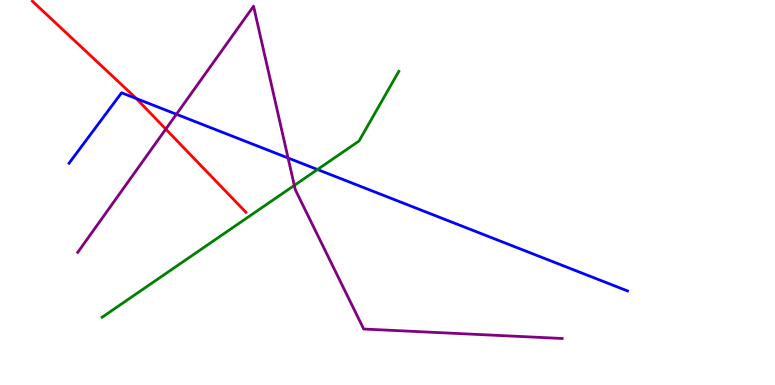[{'lines': ['blue', 'red'], 'intersections': [{'x': 1.76, 'y': 7.44}]}, {'lines': ['green', 'red'], 'intersections': []}, {'lines': ['purple', 'red'], 'intersections': [{'x': 2.14, 'y': 6.65}]}, {'lines': ['blue', 'green'], 'intersections': [{'x': 4.1, 'y': 5.6}]}, {'lines': ['blue', 'purple'], 'intersections': [{'x': 2.28, 'y': 7.03}, {'x': 3.72, 'y': 5.9}]}, {'lines': ['green', 'purple'], 'intersections': [{'x': 3.8, 'y': 5.18}]}]